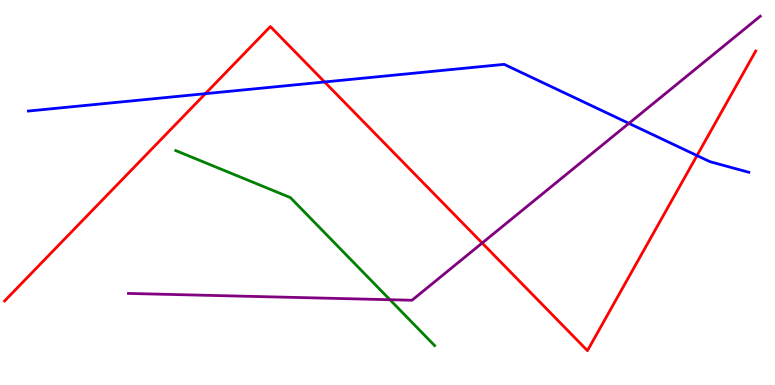[{'lines': ['blue', 'red'], 'intersections': [{'x': 2.65, 'y': 7.57}, {'x': 4.19, 'y': 7.87}, {'x': 8.99, 'y': 5.96}]}, {'lines': ['green', 'red'], 'intersections': []}, {'lines': ['purple', 'red'], 'intersections': [{'x': 6.22, 'y': 3.69}]}, {'lines': ['blue', 'green'], 'intersections': []}, {'lines': ['blue', 'purple'], 'intersections': [{'x': 8.11, 'y': 6.8}]}, {'lines': ['green', 'purple'], 'intersections': [{'x': 5.03, 'y': 2.22}]}]